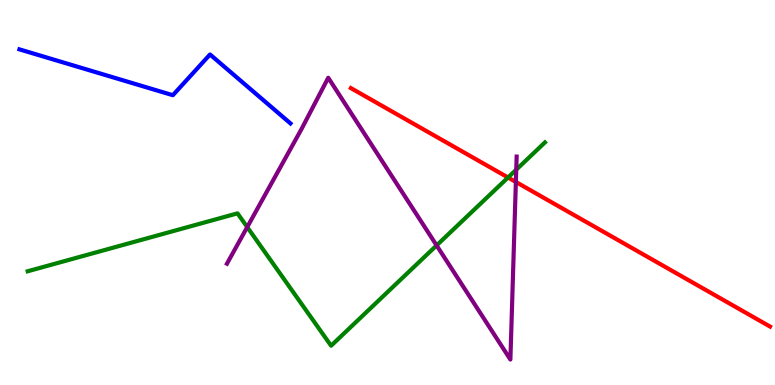[{'lines': ['blue', 'red'], 'intersections': []}, {'lines': ['green', 'red'], 'intersections': [{'x': 6.56, 'y': 5.39}]}, {'lines': ['purple', 'red'], 'intersections': [{'x': 6.66, 'y': 5.27}]}, {'lines': ['blue', 'green'], 'intersections': []}, {'lines': ['blue', 'purple'], 'intersections': []}, {'lines': ['green', 'purple'], 'intersections': [{'x': 3.19, 'y': 4.1}, {'x': 5.63, 'y': 3.63}, {'x': 6.66, 'y': 5.59}]}]